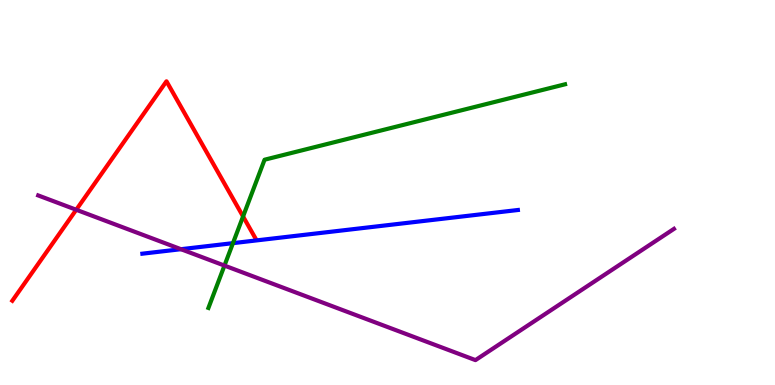[{'lines': ['blue', 'red'], 'intersections': []}, {'lines': ['green', 'red'], 'intersections': [{'x': 3.14, 'y': 4.38}]}, {'lines': ['purple', 'red'], 'intersections': [{'x': 0.984, 'y': 4.55}]}, {'lines': ['blue', 'green'], 'intersections': [{'x': 3.01, 'y': 3.68}]}, {'lines': ['blue', 'purple'], 'intersections': [{'x': 2.33, 'y': 3.53}]}, {'lines': ['green', 'purple'], 'intersections': [{'x': 2.9, 'y': 3.1}]}]